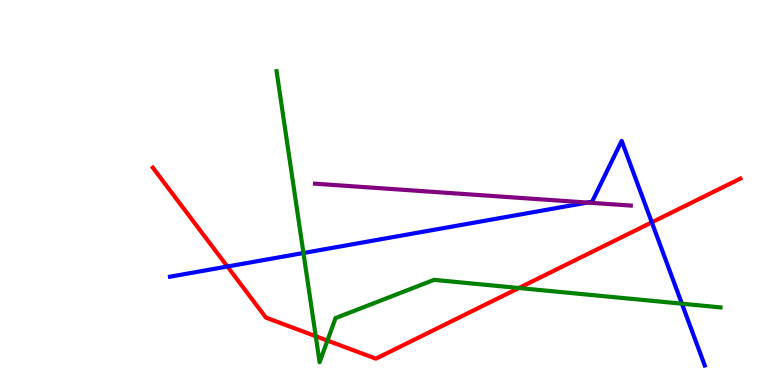[{'lines': ['blue', 'red'], 'intersections': [{'x': 2.93, 'y': 3.08}, {'x': 8.41, 'y': 4.22}]}, {'lines': ['green', 'red'], 'intersections': [{'x': 4.07, 'y': 1.27}, {'x': 4.22, 'y': 1.15}, {'x': 6.7, 'y': 2.52}]}, {'lines': ['purple', 'red'], 'intersections': []}, {'lines': ['blue', 'green'], 'intersections': [{'x': 3.92, 'y': 3.43}, {'x': 8.8, 'y': 2.11}]}, {'lines': ['blue', 'purple'], 'intersections': [{'x': 7.58, 'y': 4.74}]}, {'lines': ['green', 'purple'], 'intersections': []}]